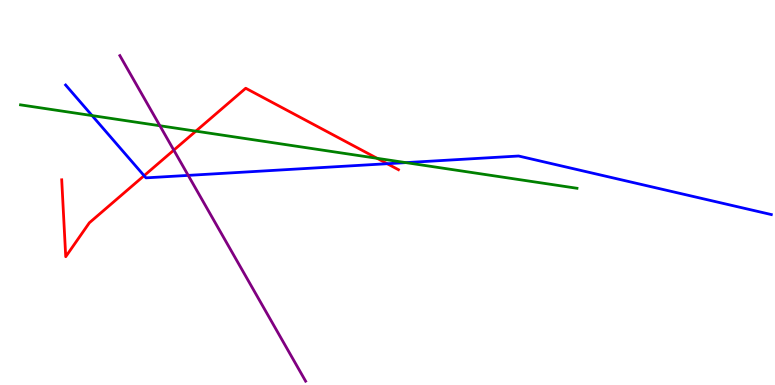[{'lines': ['blue', 'red'], 'intersections': [{'x': 1.86, 'y': 5.44}, {'x': 5.0, 'y': 5.75}]}, {'lines': ['green', 'red'], 'intersections': [{'x': 2.53, 'y': 6.59}, {'x': 4.87, 'y': 5.89}]}, {'lines': ['purple', 'red'], 'intersections': [{'x': 2.24, 'y': 6.1}]}, {'lines': ['blue', 'green'], 'intersections': [{'x': 1.19, 'y': 7.0}, {'x': 5.24, 'y': 5.78}]}, {'lines': ['blue', 'purple'], 'intersections': [{'x': 2.43, 'y': 5.44}]}, {'lines': ['green', 'purple'], 'intersections': [{'x': 2.06, 'y': 6.73}]}]